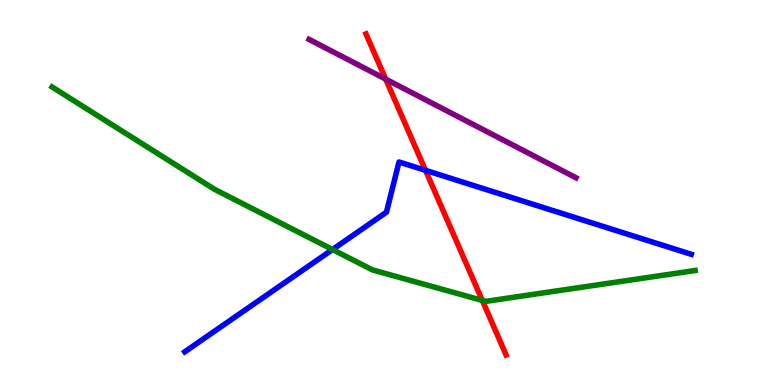[{'lines': ['blue', 'red'], 'intersections': [{'x': 5.49, 'y': 5.58}]}, {'lines': ['green', 'red'], 'intersections': [{'x': 6.22, 'y': 2.2}]}, {'lines': ['purple', 'red'], 'intersections': [{'x': 4.98, 'y': 7.95}]}, {'lines': ['blue', 'green'], 'intersections': [{'x': 4.29, 'y': 3.52}]}, {'lines': ['blue', 'purple'], 'intersections': []}, {'lines': ['green', 'purple'], 'intersections': []}]